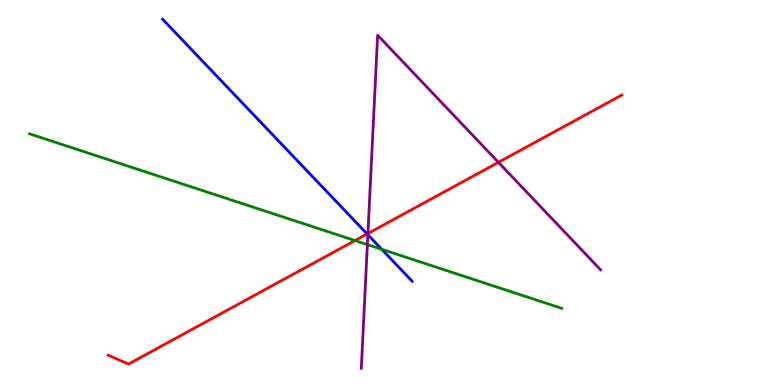[{'lines': ['blue', 'red'], 'intersections': [{'x': 4.74, 'y': 3.92}]}, {'lines': ['green', 'red'], 'intersections': [{'x': 4.58, 'y': 3.75}]}, {'lines': ['purple', 'red'], 'intersections': [{'x': 4.75, 'y': 3.94}, {'x': 6.43, 'y': 5.78}]}, {'lines': ['blue', 'green'], 'intersections': [{'x': 4.93, 'y': 3.52}]}, {'lines': ['blue', 'purple'], 'intersections': [{'x': 4.75, 'y': 3.9}]}, {'lines': ['green', 'purple'], 'intersections': [{'x': 4.74, 'y': 3.65}]}]